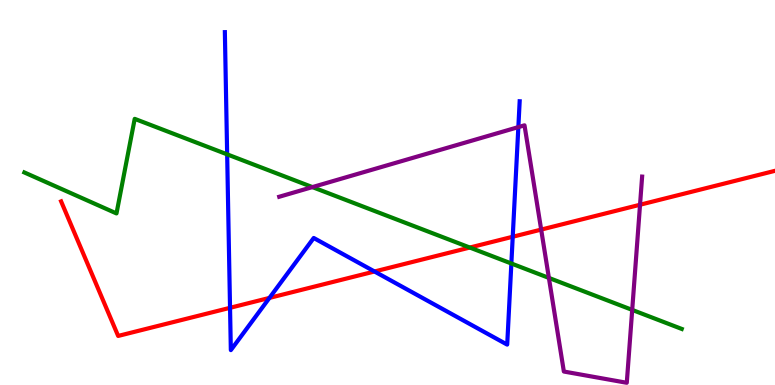[{'lines': ['blue', 'red'], 'intersections': [{'x': 2.97, 'y': 2.0}, {'x': 3.48, 'y': 2.26}, {'x': 4.83, 'y': 2.95}, {'x': 6.62, 'y': 3.85}]}, {'lines': ['green', 'red'], 'intersections': [{'x': 6.06, 'y': 3.57}]}, {'lines': ['purple', 'red'], 'intersections': [{'x': 6.98, 'y': 4.04}, {'x': 8.26, 'y': 4.68}]}, {'lines': ['blue', 'green'], 'intersections': [{'x': 2.93, 'y': 5.99}, {'x': 6.6, 'y': 3.16}]}, {'lines': ['blue', 'purple'], 'intersections': [{'x': 6.69, 'y': 6.7}]}, {'lines': ['green', 'purple'], 'intersections': [{'x': 4.03, 'y': 5.14}, {'x': 7.08, 'y': 2.78}, {'x': 8.16, 'y': 1.95}]}]